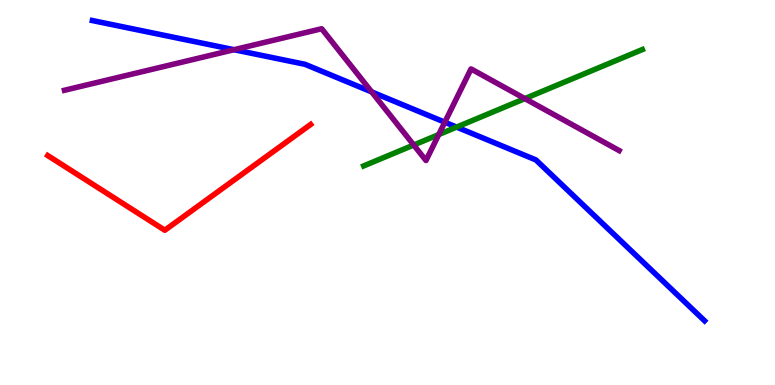[{'lines': ['blue', 'red'], 'intersections': []}, {'lines': ['green', 'red'], 'intersections': []}, {'lines': ['purple', 'red'], 'intersections': []}, {'lines': ['blue', 'green'], 'intersections': [{'x': 5.89, 'y': 6.7}]}, {'lines': ['blue', 'purple'], 'intersections': [{'x': 3.02, 'y': 8.71}, {'x': 4.8, 'y': 7.61}, {'x': 5.74, 'y': 6.83}]}, {'lines': ['green', 'purple'], 'intersections': [{'x': 5.34, 'y': 6.23}, {'x': 5.66, 'y': 6.5}, {'x': 6.77, 'y': 7.44}]}]